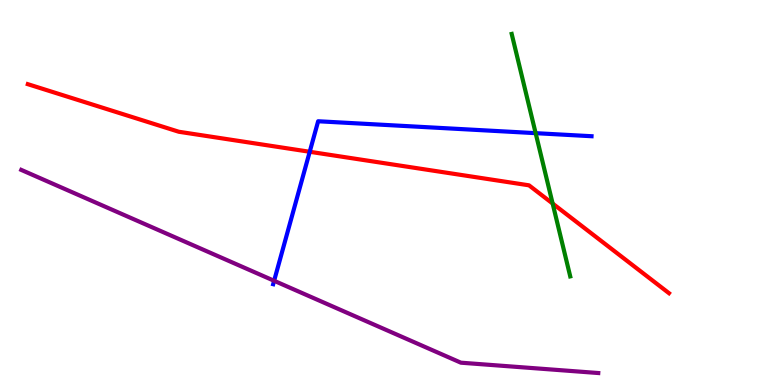[{'lines': ['blue', 'red'], 'intersections': [{'x': 4.0, 'y': 6.06}]}, {'lines': ['green', 'red'], 'intersections': [{'x': 7.13, 'y': 4.71}]}, {'lines': ['purple', 'red'], 'intersections': []}, {'lines': ['blue', 'green'], 'intersections': [{'x': 6.91, 'y': 6.54}]}, {'lines': ['blue', 'purple'], 'intersections': [{'x': 3.54, 'y': 2.71}]}, {'lines': ['green', 'purple'], 'intersections': []}]